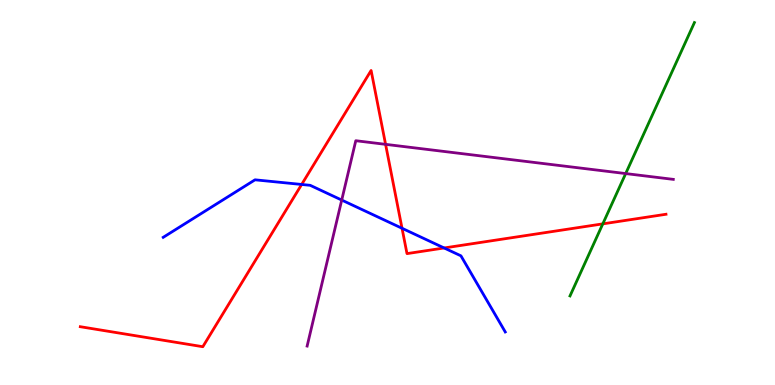[{'lines': ['blue', 'red'], 'intersections': [{'x': 3.89, 'y': 5.21}, {'x': 5.19, 'y': 4.07}, {'x': 5.73, 'y': 3.56}]}, {'lines': ['green', 'red'], 'intersections': [{'x': 7.78, 'y': 4.19}]}, {'lines': ['purple', 'red'], 'intersections': [{'x': 4.98, 'y': 6.25}]}, {'lines': ['blue', 'green'], 'intersections': []}, {'lines': ['blue', 'purple'], 'intersections': [{'x': 4.41, 'y': 4.8}]}, {'lines': ['green', 'purple'], 'intersections': [{'x': 8.07, 'y': 5.49}]}]